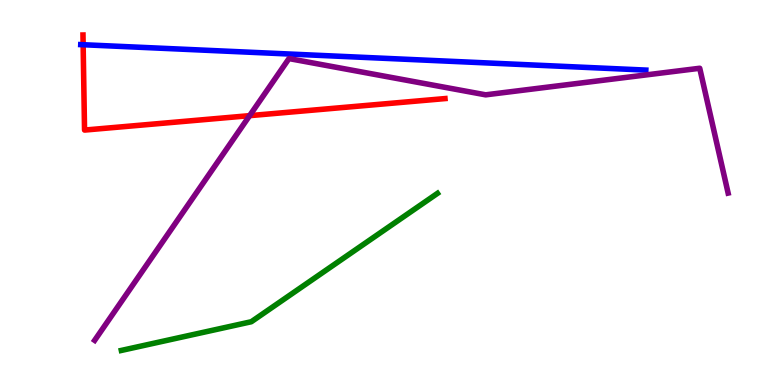[{'lines': ['blue', 'red'], 'intersections': [{'x': 1.07, 'y': 8.84}]}, {'lines': ['green', 'red'], 'intersections': []}, {'lines': ['purple', 'red'], 'intersections': [{'x': 3.22, 'y': 7.0}]}, {'lines': ['blue', 'green'], 'intersections': []}, {'lines': ['blue', 'purple'], 'intersections': []}, {'lines': ['green', 'purple'], 'intersections': []}]